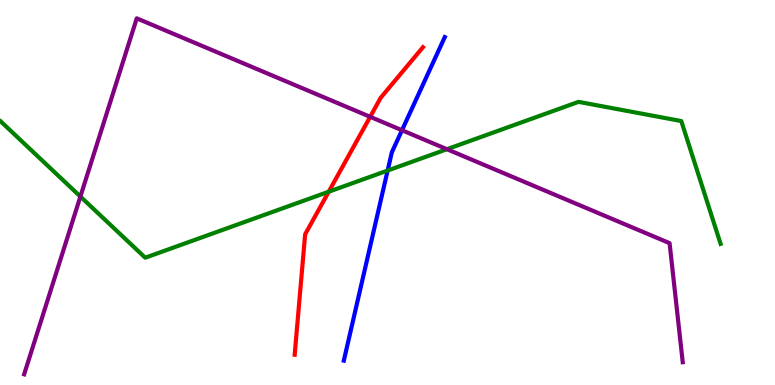[{'lines': ['blue', 'red'], 'intersections': []}, {'lines': ['green', 'red'], 'intersections': [{'x': 4.24, 'y': 5.02}]}, {'lines': ['purple', 'red'], 'intersections': [{'x': 4.78, 'y': 6.97}]}, {'lines': ['blue', 'green'], 'intersections': [{'x': 5.0, 'y': 5.57}]}, {'lines': ['blue', 'purple'], 'intersections': [{'x': 5.19, 'y': 6.62}]}, {'lines': ['green', 'purple'], 'intersections': [{'x': 1.04, 'y': 4.89}, {'x': 5.77, 'y': 6.12}]}]